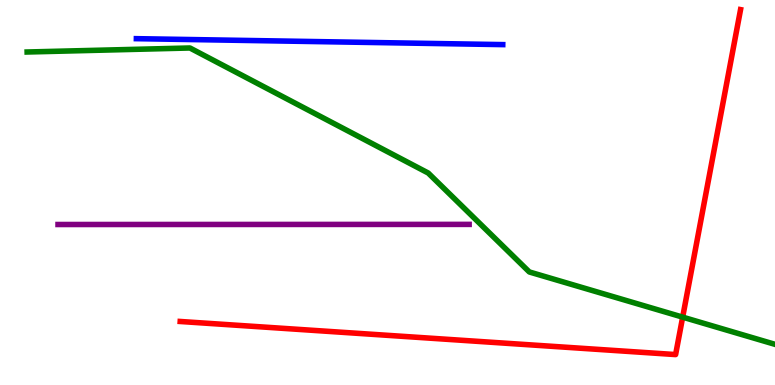[{'lines': ['blue', 'red'], 'intersections': []}, {'lines': ['green', 'red'], 'intersections': [{'x': 8.81, 'y': 1.76}]}, {'lines': ['purple', 'red'], 'intersections': []}, {'lines': ['blue', 'green'], 'intersections': []}, {'lines': ['blue', 'purple'], 'intersections': []}, {'lines': ['green', 'purple'], 'intersections': []}]